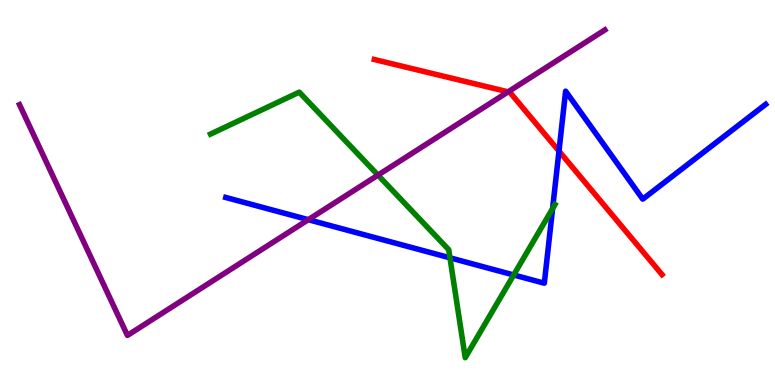[{'lines': ['blue', 'red'], 'intersections': [{'x': 7.21, 'y': 6.07}]}, {'lines': ['green', 'red'], 'intersections': []}, {'lines': ['purple', 'red'], 'intersections': [{'x': 6.56, 'y': 7.61}]}, {'lines': ['blue', 'green'], 'intersections': [{'x': 5.81, 'y': 3.3}, {'x': 6.63, 'y': 2.86}, {'x': 7.13, 'y': 4.58}]}, {'lines': ['blue', 'purple'], 'intersections': [{'x': 3.98, 'y': 4.29}]}, {'lines': ['green', 'purple'], 'intersections': [{'x': 4.88, 'y': 5.45}]}]